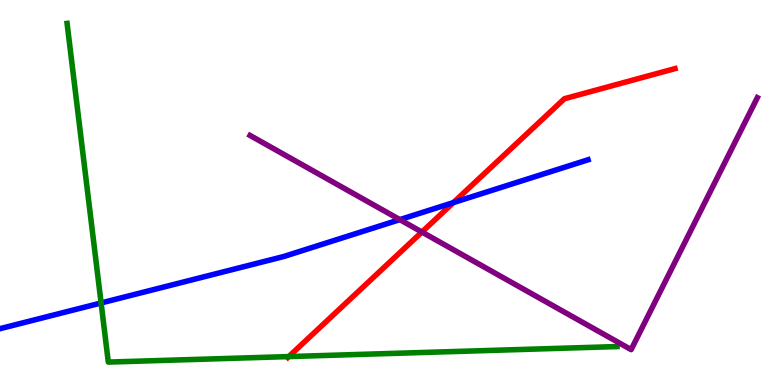[{'lines': ['blue', 'red'], 'intersections': [{'x': 5.85, 'y': 4.74}]}, {'lines': ['green', 'red'], 'intersections': [{'x': 3.73, 'y': 0.738}]}, {'lines': ['purple', 'red'], 'intersections': [{'x': 5.44, 'y': 3.97}]}, {'lines': ['blue', 'green'], 'intersections': [{'x': 1.3, 'y': 2.13}]}, {'lines': ['blue', 'purple'], 'intersections': [{'x': 5.16, 'y': 4.3}]}, {'lines': ['green', 'purple'], 'intersections': []}]